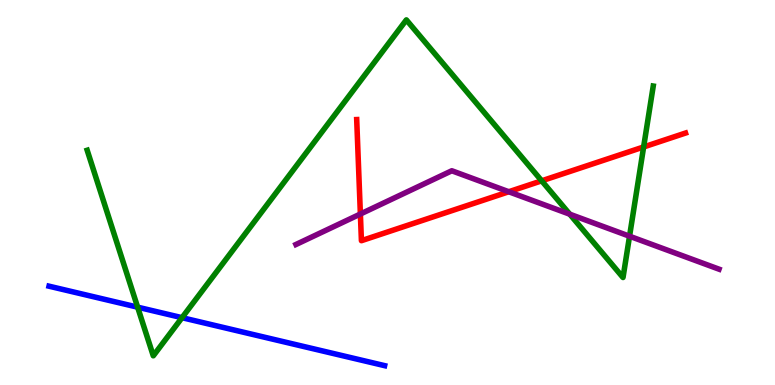[{'lines': ['blue', 'red'], 'intersections': []}, {'lines': ['green', 'red'], 'intersections': [{'x': 6.99, 'y': 5.3}, {'x': 8.3, 'y': 6.18}]}, {'lines': ['purple', 'red'], 'intersections': [{'x': 4.65, 'y': 4.44}, {'x': 6.56, 'y': 5.02}]}, {'lines': ['blue', 'green'], 'intersections': [{'x': 1.78, 'y': 2.02}, {'x': 2.35, 'y': 1.75}]}, {'lines': ['blue', 'purple'], 'intersections': []}, {'lines': ['green', 'purple'], 'intersections': [{'x': 7.35, 'y': 4.44}, {'x': 8.12, 'y': 3.86}]}]